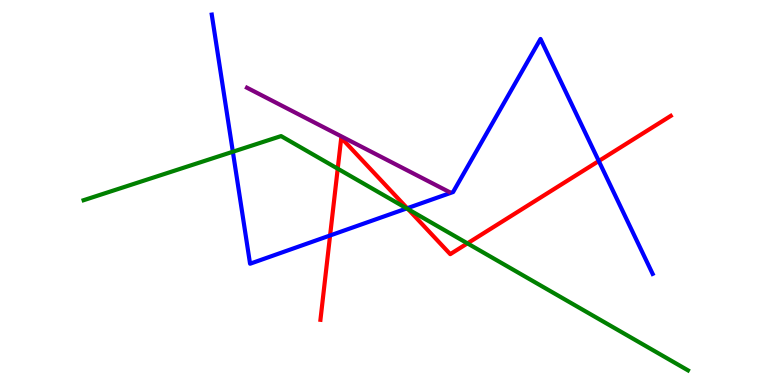[{'lines': ['blue', 'red'], 'intersections': [{'x': 4.26, 'y': 3.88}, {'x': 5.25, 'y': 4.59}, {'x': 7.73, 'y': 5.82}]}, {'lines': ['green', 'red'], 'intersections': [{'x': 4.36, 'y': 5.62}, {'x': 5.27, 'y': 4.57}, {'x': 6.03, 'y': 3.68}]}, {'lines': ['purple', 'red'], 'intersections': []}, {'lines': ['blue', 'green'], 'intersections': [{'x': 3.0, 'y': 6.06}, {'x': 5.25, 'y': 4.59}]}, {'lines': ['blue', 'purple'], 'intersections': []}, {'lines': ['green', 'purple'], 'intersections': []}]